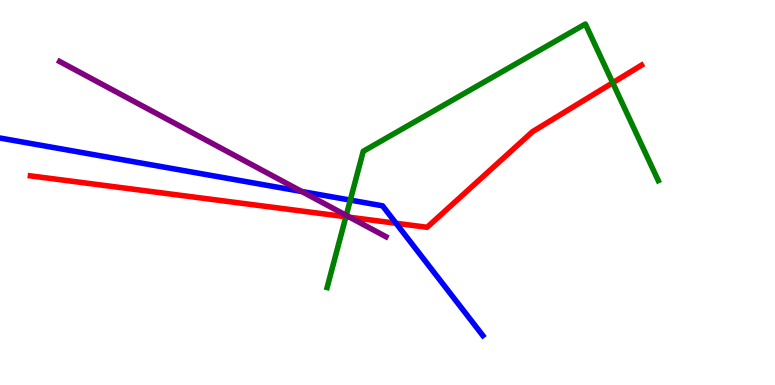[{'lines': ['blue', 'red'], 'intersections': [{'x': 5.11, 'y': 4.2}]}, {'lines': ['green', 'red'], 'intersections': [{'x': 4.46, 'y': 4.37}, {'x': 7.91, 'y': 7.85}]}, {'lines': ['purple', 'red'], 'intersections': [{'x': 4.51, 'y': 4.36}]}, {'lines': ['blue', 'green'], 'intersections': [{'x': 4.52, 'y': 4.8}]}, {'lines': ['blue', 'purple'], 'intersections': [{'x': 3.89, 'y': 5.03}]}, {'lines': ['green', 'purple'], 'intersections': [{'x': 4.47, 'y': 4.41}]}]